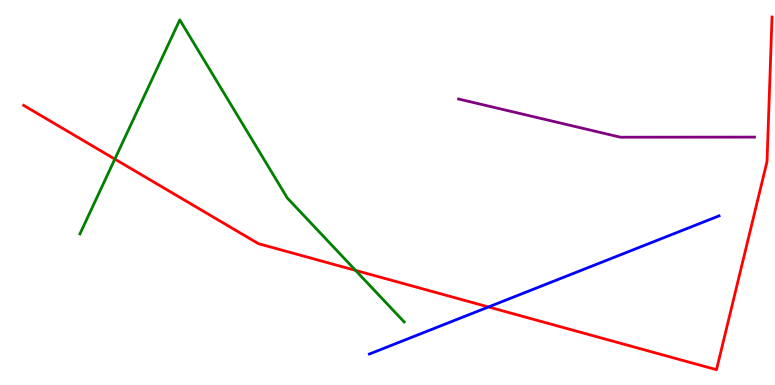[{'lines': ['blue', 'red'], 'intersections': [{'x': 6.3, 'y': 2.03}]}, {'lines': ['green', 'red'], 'intersections': [{'x': 1.48, 'y': 5.87}, {'x': 4.59, 'y': 2.98}]}, {'lines': ['purple', 'red'], 'intersections': []}, {'lines': ['blue', 'green'], 'intersections': []}, {'lines': ['blue', 'purple'], 'intersections': []}, {'lines': ['green', 'purple'], 'intersections': []}]